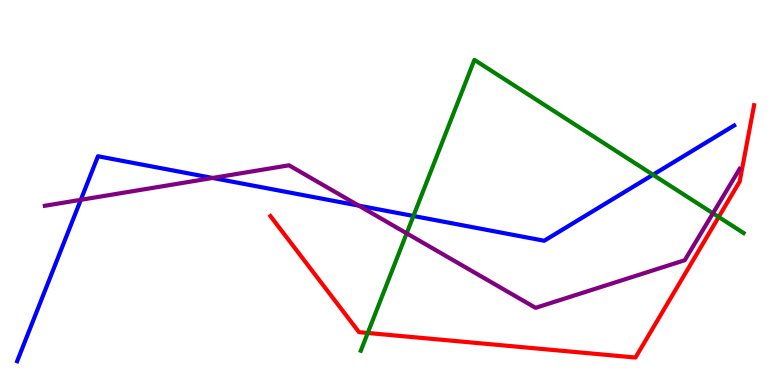[{'lines': ['blue', 'red'], 'intersections': []}, {'lines': ['green', 'red'], 'intersections': [{'x': 4.75, 'y': 1.35}, {'x': 9.27, 'y': 4.36}]}, {'lines': ['purple', 'red'], 'intersections': []}, {'lines': ['blue', 'green'], 'intersections': [{'x': 5.33, 'y': 4.39}, {'x': 8.43, 'y': 5.46}]}, {'lines': ['blue', 'purple'], 'intersections': [{'x': 1.04, 'y': 4.81}, {'x': 2.74, 'y': 5.38}, {'x': 4.63, 'y': 4.66}]}, {'lines': ['green', 'purple'], 'intersections': [{'x': 5.25, 'y': 3.94}, {'x': 9.2, 'y': 4.46}]}]